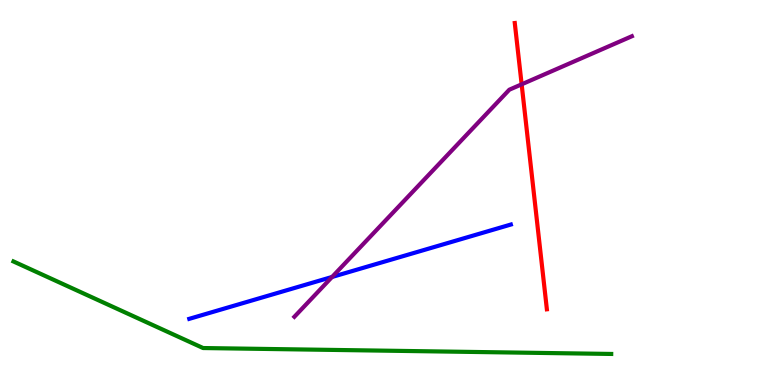[{'lines': ['blue', 'red'], 'intersections': []}, {'lines': ['green', 'red'], 'intersections': []}, {'lines': ['purple', 'red'], 'intersections': [{'x': 6.73, 'y': 7.81}]}, {'lines': ['blue', 'green'], 'intersections': []}, {'lines': ['blue', 'purple'], 'intersections': [{'x': 4.28, 'y': 2.81}]}, {'lines': ['green', 'purple'], 'intersections': []}]